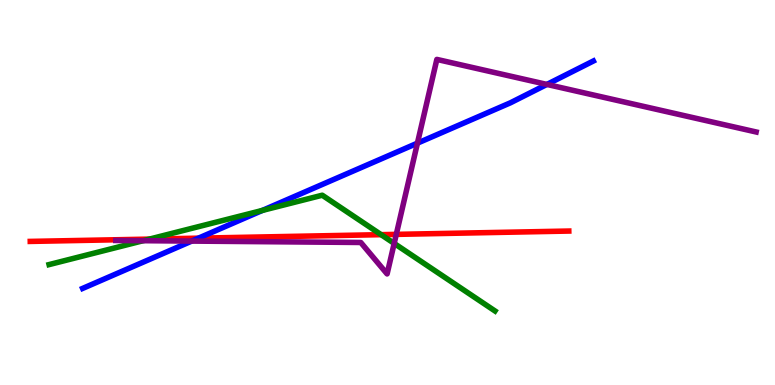[{'lines': ['blue', 'red'], 'intersections': [{'x': 2.56, 'y': 3.81}]}, {'lines': ['green', 'red'], 'intersections': [{'x': 1.93, 'y': 3.79}, {'x': 4.92, 'y': 3.9}]}, {'lines': ['purple', 'red'], 'intersections': [{'x': 5.11, 'y': 3.91}]}, {'lines': ['blue', 'green'], 'intersections': [{'x': 3.39, 'y': 4.53}]}, {'lines': ['blue', 'purple'], 'intersections': [{'x': 2.47, 'y': 3.74}, {'x': 5.39, 'y': 6.28}, {'x': 7.06, 'y': 7.81}]}, {'lines': ['green', 'purple'], 'intersections': [{'x': 1.85, 'y': 3.75}, {'x': 5.09, 'y': 3.68}]}]